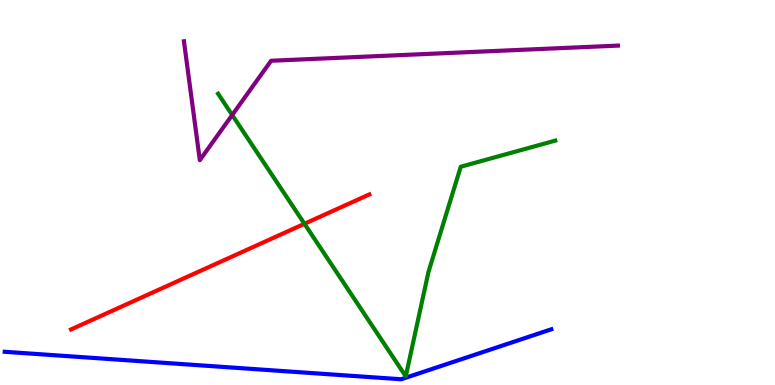[{'lines': ['blue', 'red'], 'intersections': []}, {'lines': ['green', 'red'], 'intersections': [{'x': 3.93, 'y': 4.19}]}, {'lines': ['purple', 'red'], 'intersections': []}, {'lines': ['blue', 'green'], 'intersections': []}, {'lines': ['blue', 'purple'], 'intersections': []}, {'lines': ['green', 'purple'], 'intersections': [{'x': 3.0, 'y': 7.01}]}]